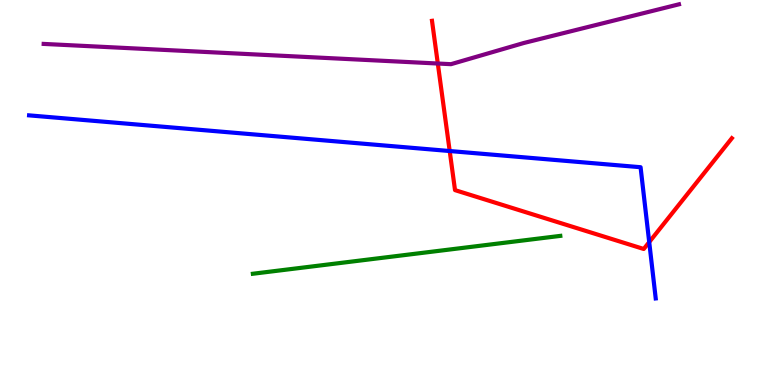[{'lines': ['blue', 'red'], 'intersections': [{'x': 5.8, 'y': 6.08}, {'x': 8.38, 'y': 3.71}]}, {'lines': ['green', 'red'], 'intersections': []}, {'lines': ['purple', 'red'], 'intersections': [{'x': 5.65, 'y': 8.35}]}, {'lines': ['blue', 'green'], 'intersections': []}, {'lines': ['blue', 'purple'], 'intersections': []}, {'lines': ['green', 'purple'], 'intersections': []}]